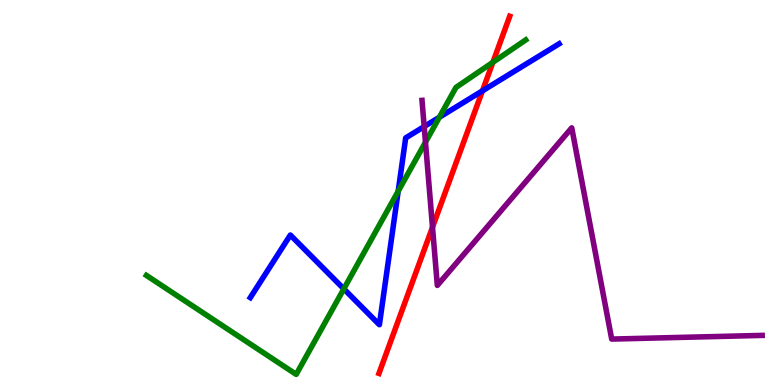[{'lines': ['blue', 'red'], 'intersections': [{'x': 6.23, 'y': 7.64}]}, {'lines': ['green', 'red'], 'intersections': [{'x': 6.36, 'y': 8.38}]}, {'lines': ['purple', 'red'], 'intersections': [{'x': 5.58, 'y': 4.1}]}, {'lines': ['blue', 'green'], 'intersections': [{'x': 4.44, 'y': 2.5}, {'x': 5.14, 'y': 5.03}, {'x': 5.67, 'y': 6.95}]}, {'lines': ['blue', 'purple'], 'intersections': [{'x': 5.47, 'y': 6.71}]}, {'lines': ['green', 'purple'], 'intersections': [{'x': 5.49, 'y': 6.31}]}]